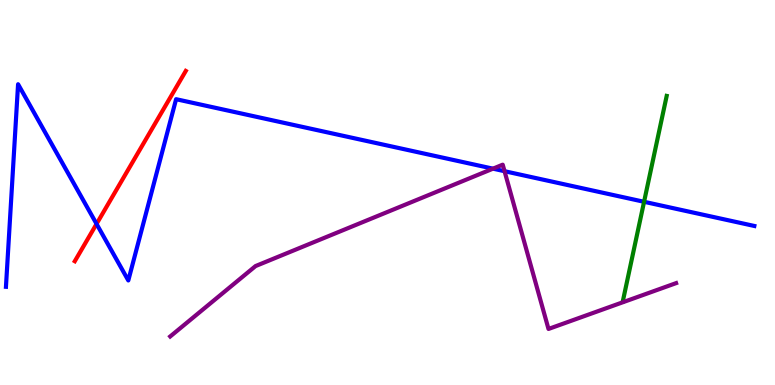[{'lines': ['blue', 'red'], 'intersections': [{'x': 1.25, 'y': 4.18}]}, {'lines': ['green', 'red'], 'intersections': []}, {'lines': ['purple', 'red'], 'intersections': []}, {'lines': ['blue', 'green'], 'intersections': [{'x': 8.31, 'y': 4.76}]}, {'lines': ['blue', 'purple'], 'intersections': [{'x': 6.36, 'y': 5.62}, {'x': 6.51, 'y': 5.55}]}, {'lines': ['green', 'purple'], 'intersections': []}]